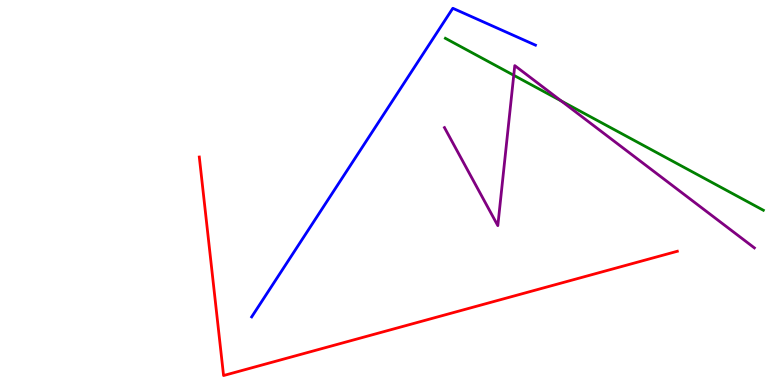[{'lines': ['blue', 'red'], 'intersections': []}, {'lines': ['green', 'red'], 'intersections': []}, {'lines': ['purple', 'red'], 'intersections': []}, {'lines': ['blue', 'green'], 'intersections': []}, {'lines': ['blue', 'purple'], 'intersections': []}, {'lines': ['green', 'purple'], 'intersections': [{'x': 6.63, 'y': 8.04}, {'x': 7.24, 'y': 7.38}]}]